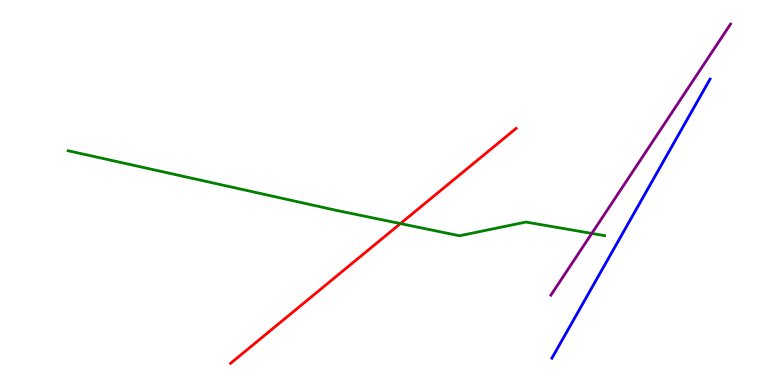[{'lines': ['blue', 'red'], 'intersections': []}, {'lines': ['green', 'red'], 'intersections': [{'x': 5.17, 'y': 4.19}]}, {'lines': ['purple', 'red'], 'intersections': []}, {'lines': ['blue', 'green'], 'intersections': []}, {'lines': ['blue', 'purple'], 'intersections': []}, {'lines': ['green', 'purple'], 'intersections': [{'x': 7.64, 'y': 3.94}]}]